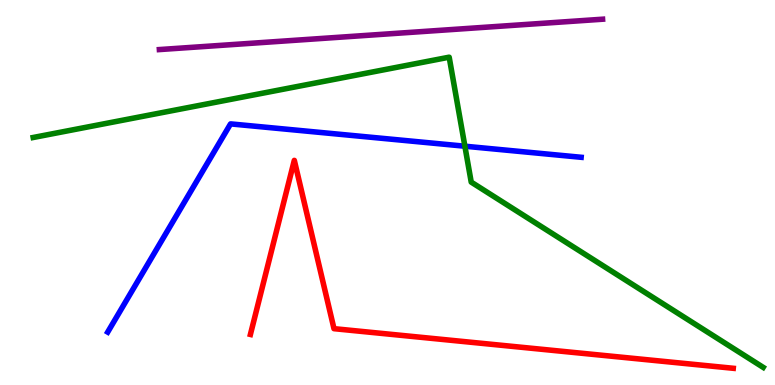[{'lines': ['blue', 'red'], 'intersections': []}, {'lines': ['green', 'red'], 'intersections': []}, {'lines': ['purple', 'red'], 'intersections': []}, {'lines': ['blue', 'green'], 'intersections': [{'x': 6.0, 'y': 6.2}]}, {'lines': ['blue', 'purple'], 'intersections': []}, {'lines': ['green', 'purple'], 'intersections': []}]